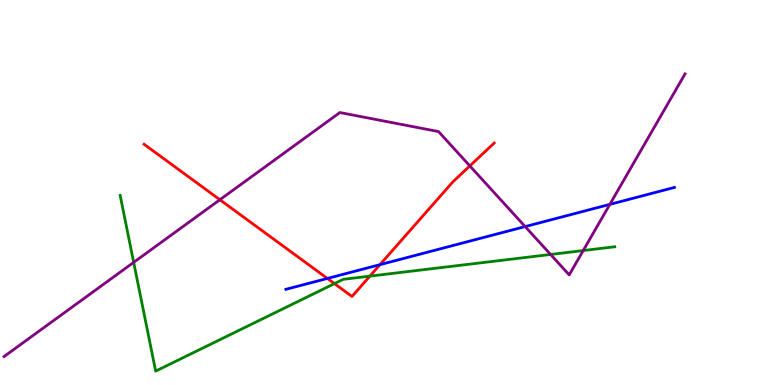[{'lines': ['blue', 'red'], 'intersections': [{'x': 4.22, 'y': 2.77}, {'x': 4.9, 'y': 3.13}]}, {'lines': ['green', 'red'], 'intersections': [{'x': 4.32, 'y': 2.63}, {'x': 4.77, 'y': 2.83}]}, {'lines': ['purple', 'red'], 'intersections': [{'x': 2.84, 'y': 4.81}, {'x': 6.06, 'y': 5.69}]}, {'lines': ['blue', 'green'], 'intersections': []}, {'lines': ['blue', 'purple'], 'intersections': [{'x': 6.78, 'y': 4.11}, {'x': 7.87, 'y': 4.69}]}, {'lines': ['green', 'purple'], 'intersections': [{'x': 1.73, 'y': 3.19}, {'x': 7.1, 'y': 3.39}, {'x': 7.53, 'y': 3.49}]}]